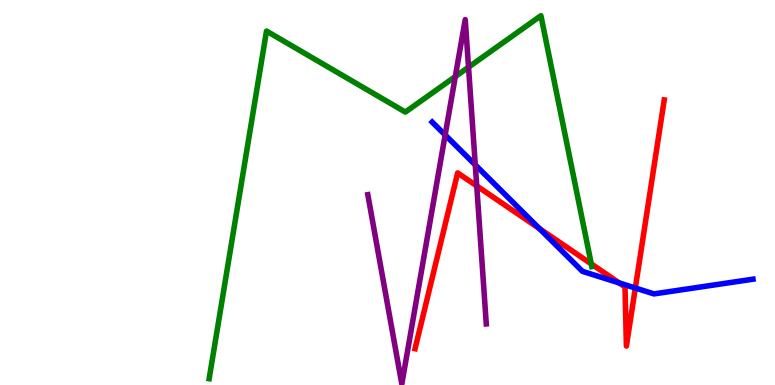[{'lines': ['blue', 'red'], 'intersections': [{'x': 6.96, 'y': 4.06}, {'x': 7.99, 'y': 2.65}, {'x': 8.2, 'y': 2.52}]}, {'lines': ['green', 'red'], 'intersections': [{'x': 7.63, 'y': 3.15}]}, {'lines': ['purple', 'red'], 'intersections': [{'x': 6.15, 'y': 5.17}]}, {'lines': ['blue', 'green'], 'intersections': []}, {'lines': ['blue', 'purple'], 'intersections': [{'x': 5.74, 'y': 6.49}, {'x': 6.13, 'y': 5.72}]}, {'lines': ['green', 'purple'], 'intersections': [{'x': 5.88, 'y': 8.01}, {'x': 6.05, 'y': 8.26}]}]